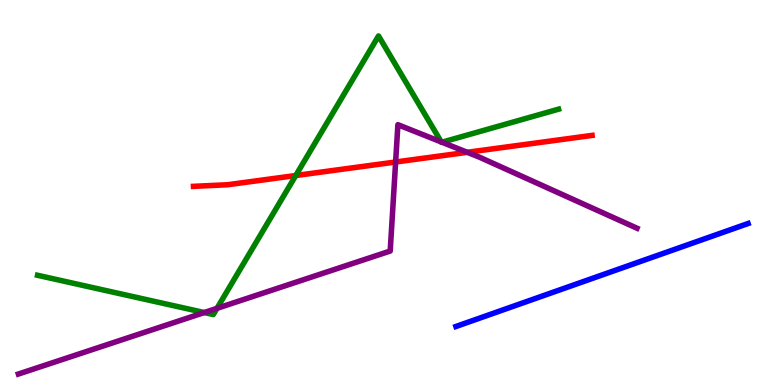[{'lines': ['blue', 'red'], 'intersections': []}, {'lines': ['green', 'red'], 'intersections': [{'x': 3.82, 'y': 5.44}]}, {'lines': ['purple', 'red'], 'intersections': [{'x': 5.1, 'y': 5.79}, {'x': 6.03, 'y': 6.04}]}, {'lines': ['blue', 'green'], 'intersections': []}, {'lines': ['blue', 'purple'], 'intersections': []}, {'lines': ['green', 'purple'], 'intersections': [{'x': 2.64, 'y': 1.88}, {'x': 2.8, 'y': 1.99}, {'x': 5.69, 'y': 6.31}, {'x': 5.7, 'y': 6.31}]}]